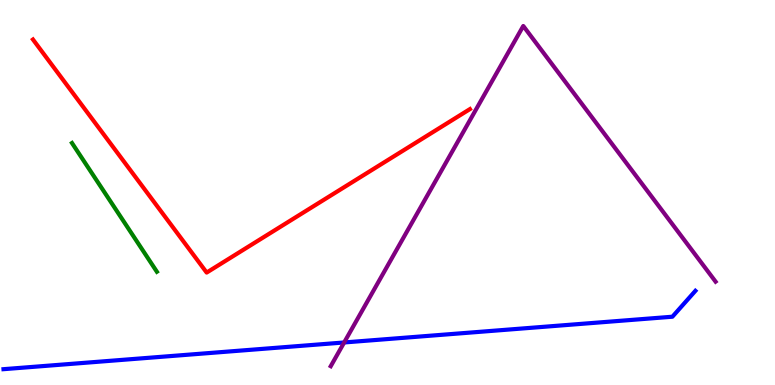[{'lines': ['blue', 'red'], 'intersections': []}, {'lines': ['green', 'red'], 'intersections': []}, {'lines': ['purple', 'red'], 'intersections': []}, {'lines': ['blue', 'green'], 'intersections': []}, {'lines': ['blue', 'purple'], 'intersections': [{'x': 4.44, 'y': 1.1}]}, {'lines': ['green', 'purple'], 'intersections': []}]